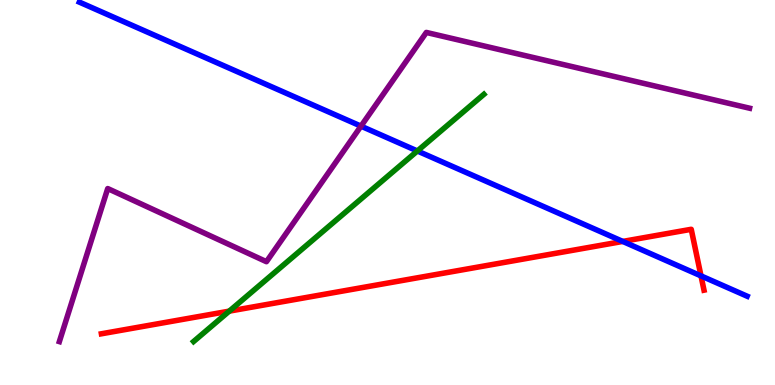[{'lines': ['blue', 'red'], 'intersections': [{'x': 8.04, 'y': 3.73}, {'x': 9.05, 'y': 2.83}]}, {'lines': ['green', 'red'], 'intersections': [{'x': 2.96, 'y': 1.92}]}, {'lines': ['purple', 'red'], 'intersections': []}, {'lines': ['blue', 'green'], 'intersections': [{'x': 5.39, 'y': 6.08}]}, {'lines': ['blue', 'purple'], 'intersections': [{'x': 4.66, 'y': 6.72}]}, {'lines': ['green', 'purple'], 'intersections': []}]